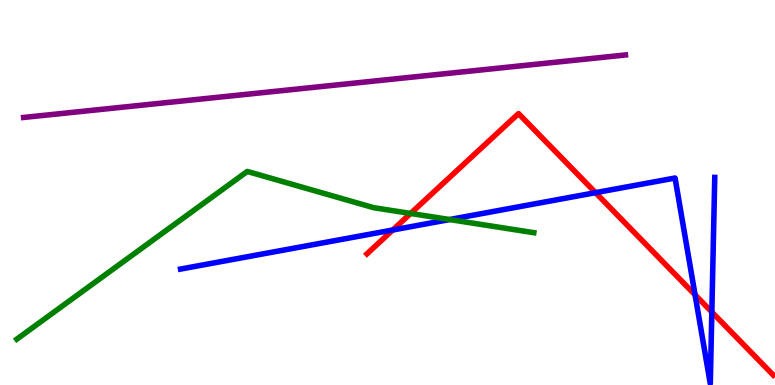[{'lines': ['blue', 'red'], 'intersections': [{'x': 5.07, 'y': 4.03}, {'x': 7.68, 'y': 5.0}, {'x': 8.97, 'y': 2.34}, {'x': 9.19, 'y': 1.9}]}, {'lines': ['green', 'red'], 'intersections': [{'x': 5.3, 'y': 4.46}]}, {'lines': ['purple', 'red'], 'intersections': []}, {'lines': ['blue', 'green'], 'intersections': [{'x': 5.8, 'y': 4.3}]}, {'lines': ['blue', 'purple'], 'intersections': []}, {'lines': ['green', 'purple'], 'intersections': []}]